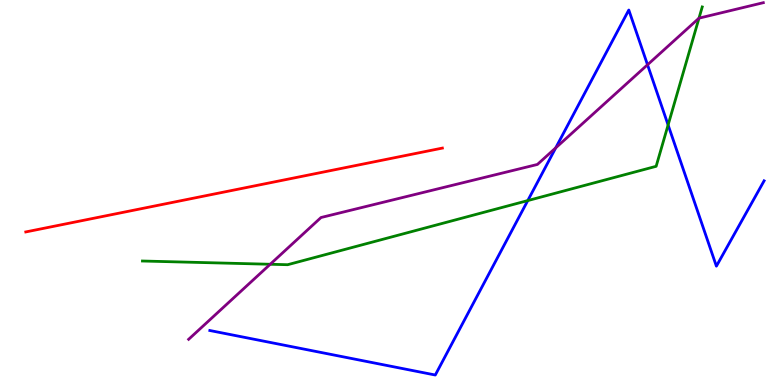[{'lines': ['blue', 'red'], 'intersections': []}, {'lines': ['green', 'red'], 'intersections': []}, {'lines': ['purple', 'red'], 'intersections': []}, {'lines': ['blue', 'green'], 'intersections': [{'x': 6.81, 'y': 4.79}, {'x': 8.62, 'y': 6.75}]}, {'lines': ['blue', 'purple'], 'intersections': [{'x': 7.17, 'y': 6.16}, {'x': 8.36, 'y': 8.32}]}, {'lines': ['green', 'purple'], 'intersections': [{'x': 3.49, 'y': 3.14}, {'x': 9.02, 'y': 9.53}]}]